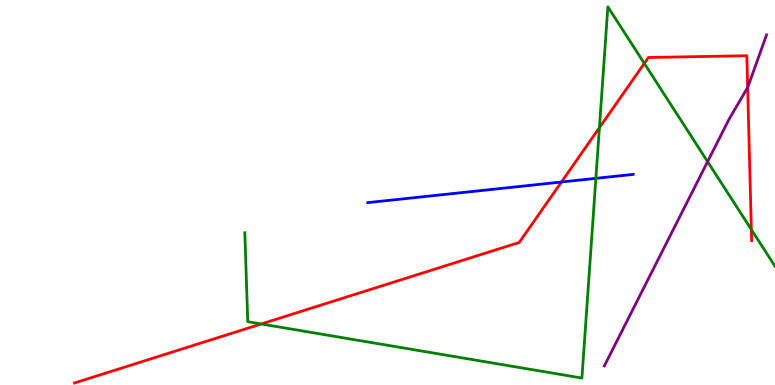[{'lines': ['blue', 'red'], 'intersections': [{'x': 7.24, 'y': 5.27}]}, {'lines': ['green', 'red'], 'intersections': [{'x': 3.37, 'y': 1.58}, {'x': 7.73, 'y': 6.68}, {'x': 8.31, 'y': 8.35}, {'x': 9.69, 'y': 4.04}]}, {'lines': ['purple', 'red'], 'intersections': [{'x': 9.65, 'y': 7.73}]}, {'lines': ['blue', 'green'], 'intersections': [{'x': 7.69, 'y': 5.37}]}, {'lines': ['blue', 'purple'], 'intersections': []}, {'lines': ['green', 'purple'], 'intersections': [{'x': 9.13, 'y': 5.8}]}]